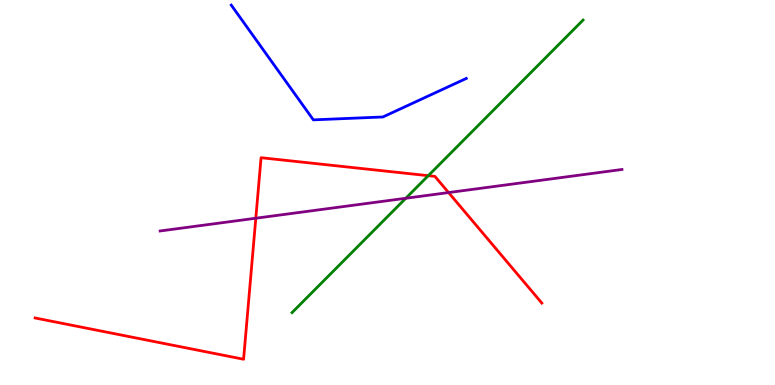[{'lines': ['blue', 'red'], 'intersections': []}, {'lines': ['green', 'red'], 'intersections': [{'x': 5.53, 'y': 5.44}]}, {'lines': ['purple', 'red'], 'intersections': [{'x': 3.3, 'y': 4.33}, {'x': 5.79, 'y': 5.0}]}, {'lines': ['blue', 'green'], 'intersections': []}, {'lines': ['blue', 'purple'], 'intersections': []}, {'lines': ['green', 'purple'], 'intersections': [{'x': 5.24, 'y': 4.85}]}]